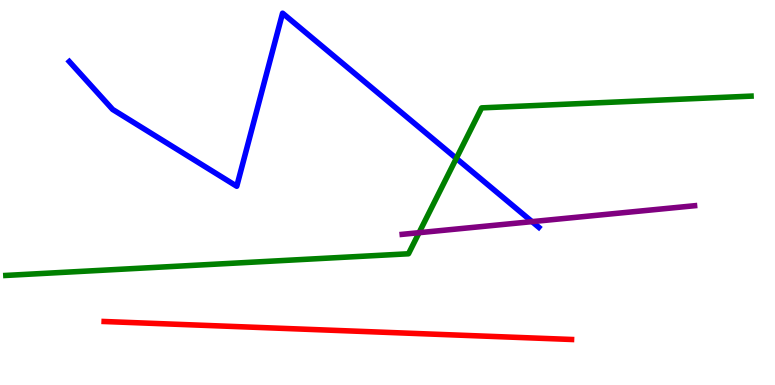[{'lines': ['blue', 'red'], 'intersections': []}, {'lines': ['green', 'red'], 'intersections': []}, {'lines': ['purple', 'red'], 'intersections': []}, {'lines': ['blue', 'green'], 'intersections': [{'x': 5.89, 'y': 5.89}]}, {'lines': ['blue', 'purple'], 'intersections': [{'x': 6.86, 'y': 4.24}]}, {'lines': ['green', 'purple'], 'intersections': [{'x': 5.41, 'y': 3.96}]}]